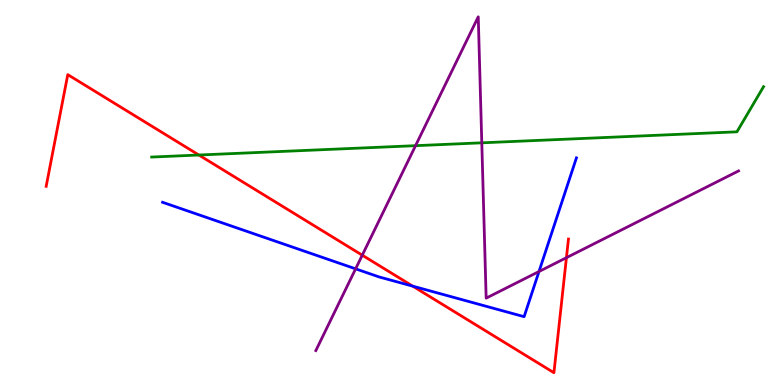[{'lines': ['blue', 'red'], 'intersections': [{'x': 5.33, 'y': 2.57}]}, {'lines': ['green', 'red'], 'intersections': [{'x': 2.57, 'y': 5.97}]}, {'lines': ['purple', 'red'], 'intersections': [{'x': 4.67, 'y': 3.37}, {'x': 7.31, 'y': 3.31}]}, {'lines': ['blue', 'green'], 'intersections': []}, {'lines': ['blue', 'purple'], 'intersections': [{'x': 4.59, 'y': 3.02}, {'x': 6.95, 'y': 2.95}]}, {'lines': ['green', 'purple'], 'intersections': [{'x': 5.36, 'y': 6.22}, {'x': 6.22, 'y': 6.29}]}]